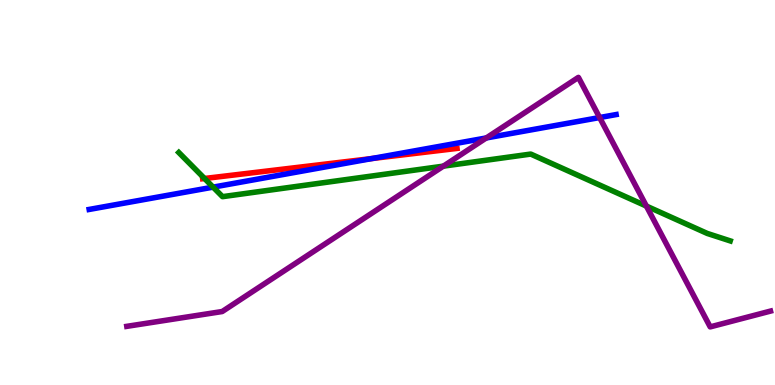[{'lines': ['blue', 'red'], 'intersections': [{'x': 4.8, 'y': 5.88}]}, {'lines': ['green', 'red'], 'intersections': [{'x': 2.64, 'y': 5.36}]}, {'lines': ['purple', 'red'], 'intersections': []}, {'lines': ['blue', 'green'], 'intersections': [{'x': 2.75, 'y': 5.14}]}, {'lines': ['blue', 'purple'], 'intersections': [{'x': 6.27, 'y': 6.42}, {'x': 7.74, 'y': 6.95}]}, {'lines': ['green', 'purple'], 'intersections': [{'x': 5.72, 'y': 5.68}, {'x': 8.34, 'y': 4.65}]}]